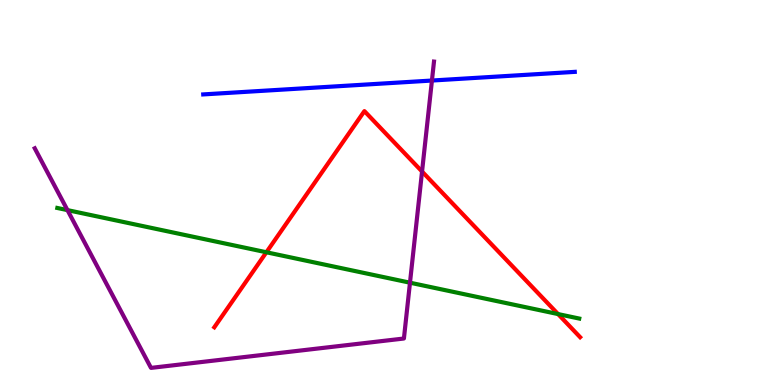[{'lines': ['blue', 'red'], 'intersections': []}, {'lines': ['green', 'red'], 'intersections': [{'x': 3.44, 'y': 3.45}, {'x': 7.2, 'y': 1.84}]}, {'lines': ['purple', 'red'], 'intersections': [{'x': 5.45, 'y': 5.54}]}, {'lines': ['blue', 'green'], 'intersections': []}, {'lines': ['blue', 'purple'], 'intersections': [{'x': 5.57, 'y': 7.91}]}, {'lines': ['green', 'purple'], 'intersections': [{'x': 0.871, 'y': 4.54}, {'x': 5.29, 'y': 2.66}]}]